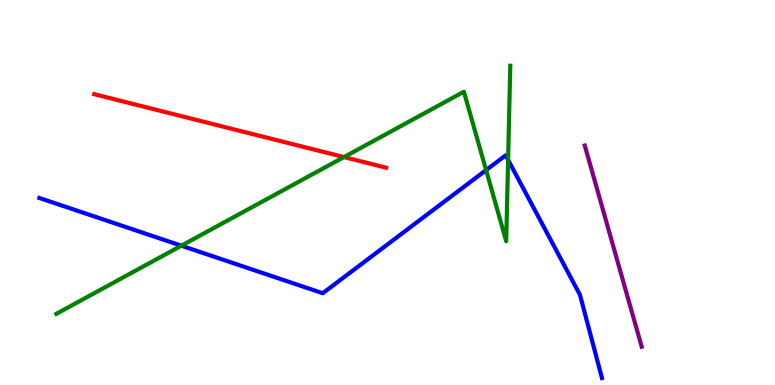[{'lines': ['blue', 'red'], 'intersections': []}, {'lines': ['green', 'red'], 'intersections': [{'x': 4.44, 'y': 5.92}]}, {'lines': ['purple', 'red'], 'intersections': []}, {'lines': ['blue', 'green'], 'intersections': [{'x': 2.34, 'y': 3.62}, {'x': 6.27, 'y': 5.58}, {'x': 6.56, 'y': 5.85}]}, {'lines': ['blue', 'purple'], 'intersections': []}, {'lines': ['green', 'purple'], 'intersections': []}]